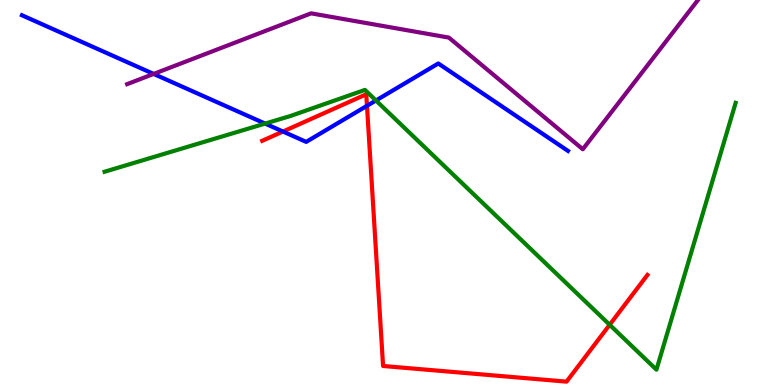[{'lines': ['blue', 'red'], 'intersections': [{'x': 3.65, 'y': 6.58}, {'x': 4.74, 'y': 7.25}]}, {'lines': ['green', 'red'], 'intersections': [{'x': 7.87, 'y': 1.56}]}, {'lines': ['purple', 'red'], 'intersections': []}, {'lines': ['blue', 'green'], 'intersections': [{'x': 3.42, 'y': 6.79}, {'x': 4.85, 'y': 7.39}]}, {'lines': ['blue', 'purple'], 'intersections': [{'x': 1.98, 'y': 8.08}]}, {'lines': ['green', 'purple'], 'intersections': []}]